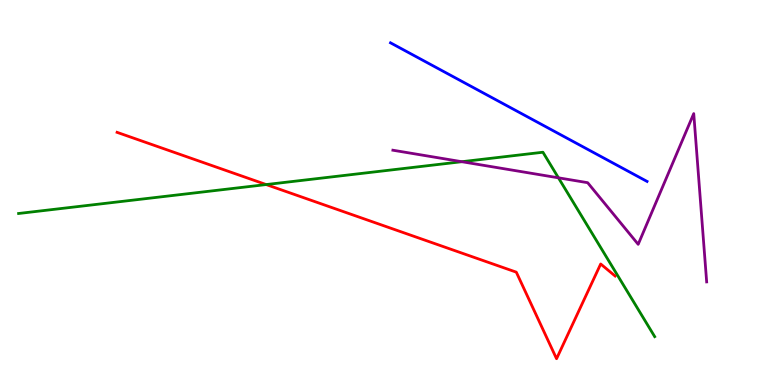[{'lines': ['blue', 'red'], 'intersections': []}, {'lines': ['green', 'red'], 'intersections': [{'x': 3.43, 'y': 5.21}]}, {'lines': ['purple', 'red'], 'intersections': []}, {'lines': ['blue', 'green'], 'intersections': []}, {'lines': ['blue', 'purple'], 'intersections': []}, {'lines': ['green', 'purple'], 'intersections': [{'x': 5.96, 'y': 5.8}, {'x': 7.21, 'y': 5.38}]}]